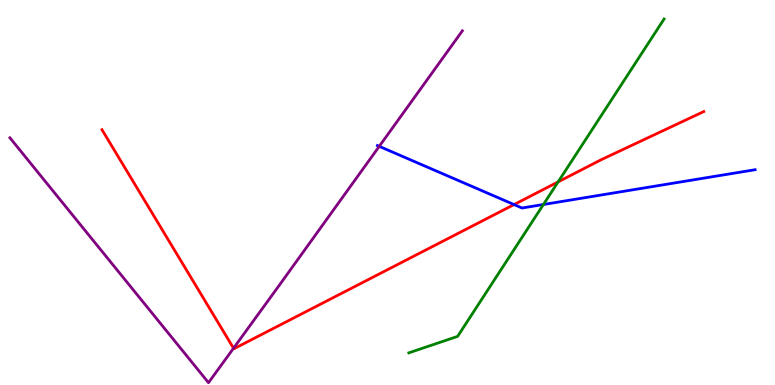[{'lines': ['blue', 'red'], 'intersections': [{'x': 6.63, 'y': 4.69}]}, {'lines': ['green', 'red'], 'intersections': [{'x': 7.2, 'y': 5.28}]}, {'lines': ['purple', 'red'], 'intersections': [{'x': 3.01, 'y': 0.955}]}, {'lines': ['blue', 'green'], 'intersections': [{'x': 7.01, 'y': 4.69}]}, {'lines': ['blue', 'purple'], 'intersections': [{'x': 4.89, 'y': 6.2}]}, {'lines': ['green', 'purple'], 'intersections': []}]